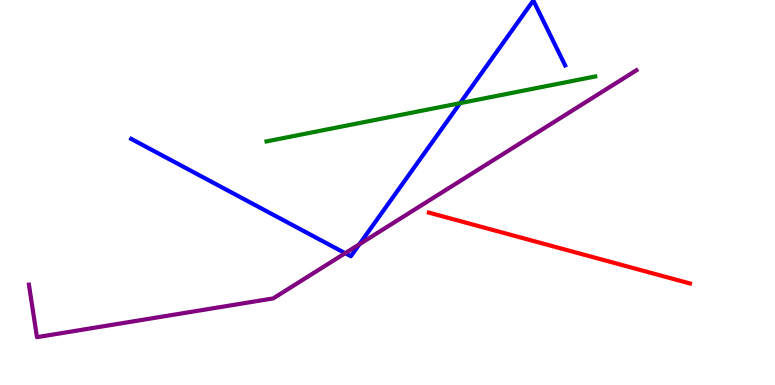[{'lines': ['blue', 'red'], 'intersections': []}, {'lines': ['green', 'red'], 'intersections': []}, {'lines': ['purple', 'red'], 'intersections': []}, {'lines': ['blue', 'green'], 'intersections': [{'x': 5.94, 'y': 7.32}]}, {'lines': ['blue', 'purple'], 'intersections': [{'x': 4.45, 'y': 3.42}, {'x': 4.64, 'y': 3.65}]}, {'lines': ['green', 'purple'], 'intersections': []}]